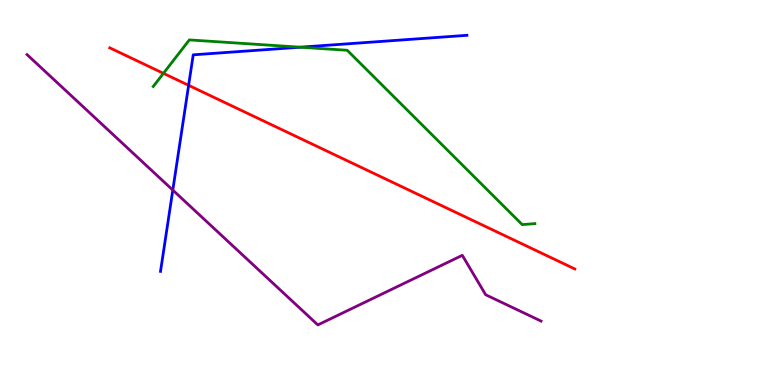[{'lines': ['blue', 'red'], 'intersections': [{'x': 2.43, 'y': 7.78}]}, {'lines': ['green', 'red'], 'intersections': [{'x': 2.11, 'y': 8.09}]}, {'lines': ['purple', 'red'], 'intersections': []}, {'lines': ['blue', 'green'], 'intersections': [{'x': 3.87, 'y': 8.77}]}, {'lines': ['blue', 'purple'], 'intersections': [{'x': 2.23, 'y': 5.06}]}, {'lines': ['green', 'purple'], 'intersections': []}]